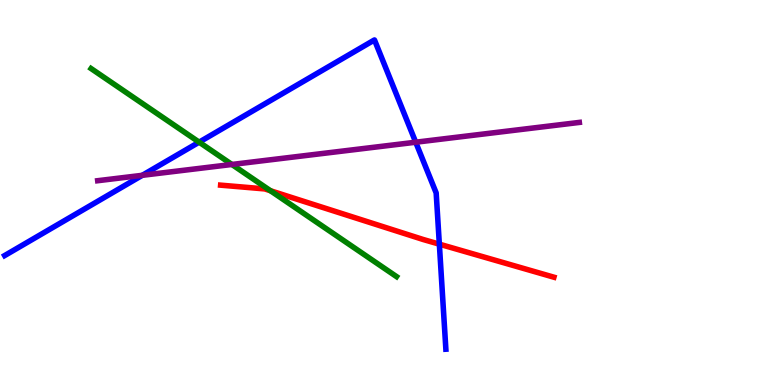[{'lines': ['blue', 'red'], 'intersections': [{'x': 5.67, 'y': 3.66}]}, {'lines': ['green', 'red'], 'intersections': [{'x': 3.49, 'y': 5.05}]}, {'lines': ['purple', 'red'], 'intersections': []}, {'lines': ['blue', 'green'], 'intersections': [{'x': 2.57, 'y': 6.31}]}, {'lines': ['blue', 'purple'], 'intersections': [{'x': 1.84, 'y': 5.45}, {'x': 5.36, 'y': 6.31}]}, {'lines': ['green', 'purple'], 'intersections': [{'x': 2.99, 'y': 5.73}]}]